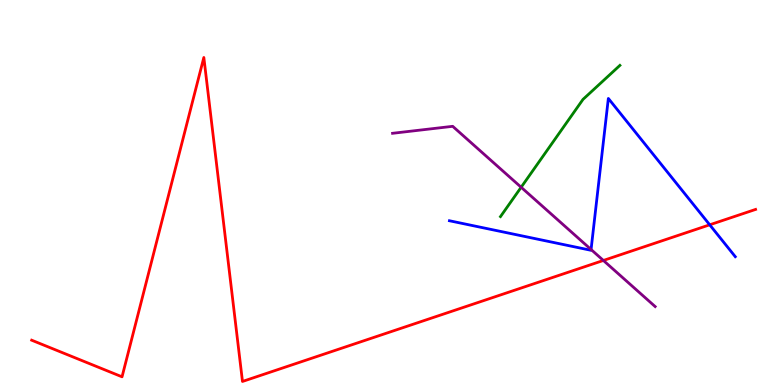[{'lines': ['blue', 'red'], 'intersections': [{'x': 9.16, 'y': 4.16}]}, {'lines': ['green', 'red'], 'intersections': []}, {'lines': ['purple', 'red'], 'intersections': [{'x': 7.79, 'y': 3.23}]}, {'lines': ['blue', 'green'], 'intersections': []}, {'lines': ['blue', 'purple'], 'intersections': [{'x': 7.63, 'y': 3.52}]}, {'lines': ['green', 'purple'], 'intersections': [{'x': 6.72, 'y': 5.14}]}]